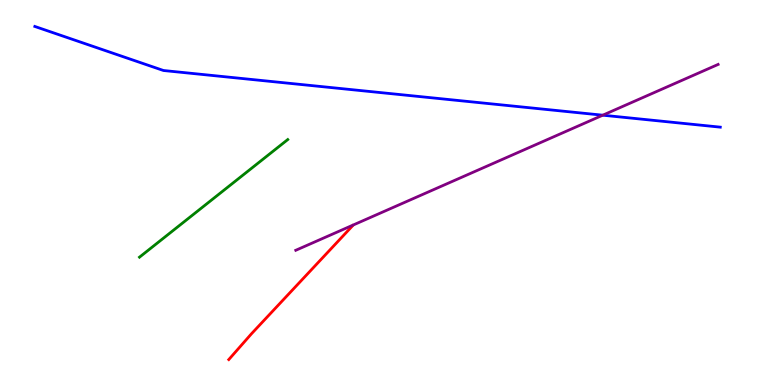[{'lines': ['blue', 'red'], 'intersections': []}, {'lines': ['green', 'red'], 'intersections': []}, {'lines': ['purple', 'red'], 'intersections': []}, {'lines': ['blue', 'green'], 'intersections': []}, {'lines': ['blue', 'purple'], 'intersections': [{'x': 7.78, 'y': 7.01}]}, {'lines': ['green', 'purple'], 'intersections': []}]